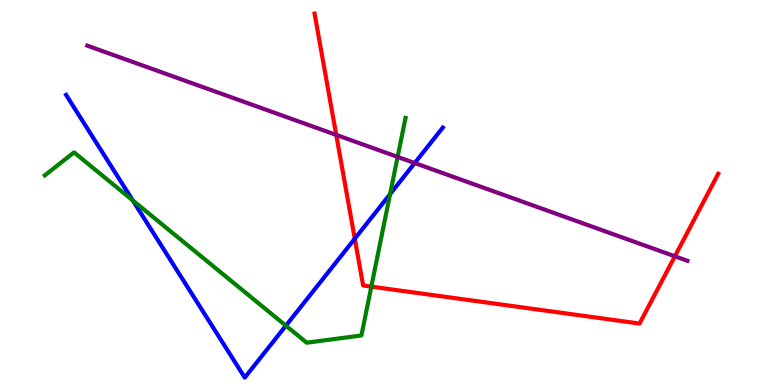[{'lines': ['blue', 'red'], 'intersections': [{'x': 4.58, 'y': 3.8}]}, {'lines': ['green', 'red'], 'intersections': [{'x': 4.79, 'y': 2.55}]}, {'lines': ['purple', 'red'], 'intersections': [{'x': 4.34, 'y': 6.5}, {'x': 8.71, 'y': 3.34}]}, {'lines': ['blue', 'green'], 'intersections': [{'x': 1.71, 'y': 4.79}, {'x': 3.69, 'y': 1.54}, {'x': 5.03, 'y': 4.96}]}, {'lines': ['blue', 'purple'], 'intersections': [{'x': 5.35, 'y': 5.77}]}, {'lines': ['green', 'purple'], 'intersections': [{'x': 5.13, 'y': 5.92}]}]